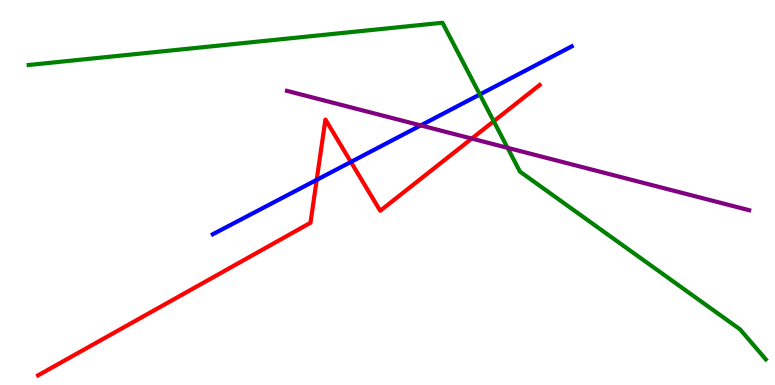[{'lines': ['blue', 'red'], 'intersections': [{'x': 4.09, 'y': 5.33}, {'x': 4.53, 'y': 5.79}]}, {'lines': ['green', 'red'], 'intersections': [{'x': 6.37, 'y': 6.85}]}, {'lines': ['purple', 'red'], 'intersections': [{'x': 6.09, 'y': 6.4}]}, {'lines': ['blue', 'green'], 'intersections': [{'x': 6.19, 'y': 7.55}]}, {'lines': ['blue', 'purple'], 'intersections': [{'x': 5.43, 'y': 6.74}]}, {'lines': ['green', 'purple'], 'intersections': [{'x': 6.55, 'y': 6.16}]}]